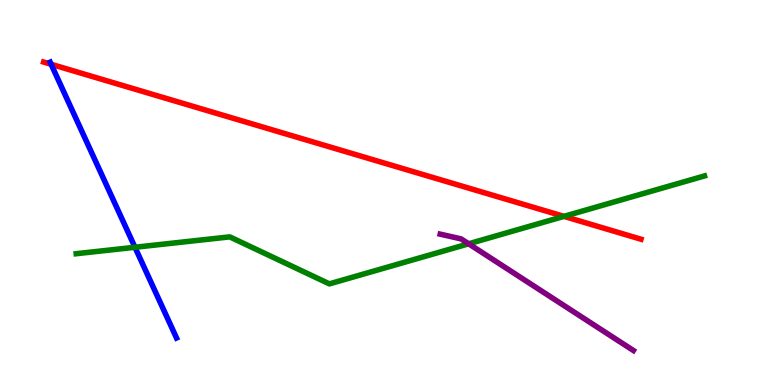[{'lines': ['blue', 'red'], 'intersections': [{'x': 0.66, 'y': 8.33}]}, {'lines': ['green', 'red'], 'intersections': [{'x': 7.28, 'y': 4.38}]}, {'lines': ['purple', 'red'], 'intersections': []}, {'lines': ['blue', 'green'], 'intersections': [{'x': 1.74, 'y': 3.58}]}, {'lines': ['blue', 'purple'], 'intersections': []}, {'lines': ['green', 'purple'], 'intersections': [{'x': 6.05, 'y': 3.67}]}]